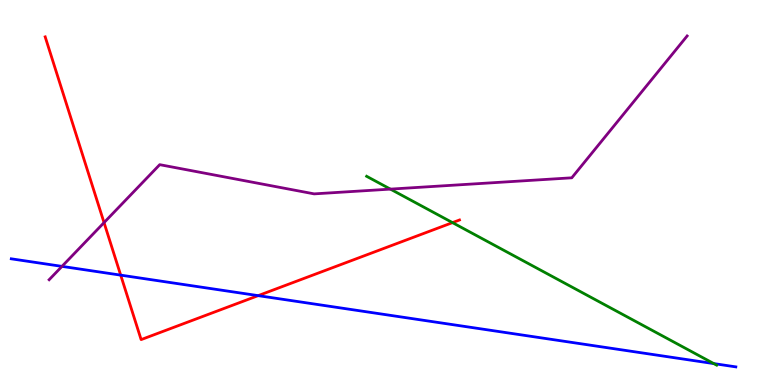[{'lines': ['blue', 'red'], 'intersections': [{'x': 1.56, 'y': 2.85}, {'x': 3.33, 'y': 2.32}]}, {'lines': ['green', 'red'], 'intersections': [{'x': 5.84, 'y': 4.22}]}, {'lines': ['purple', 'red'], 'intersections': [{'x': 1.34, 'y': 4.22}]}, {'lines': ['blue', 'green'], 'intersections': [{'x': 9.21, 'y': 0.556}]}, {'lines': ['blue', 'purple'], 'intersections': [{'x': 0.8, 'y': 3.08}]}, {'lines': ['green', 'purple'], 'intersections': [{'x': 5.04, 'y': 5.09}]}]